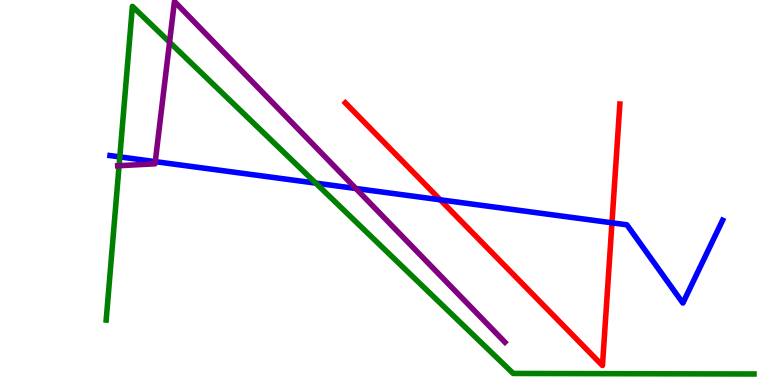[{'lines': ['blue', 'red'], 'intersections': [{'x': 5.68, 'y': 4.81}, {'x': 7.9, 'y': 4.21}]}, {'lines': ['green', 'red'], 'intersections': []}, {'lines': ['purple', 'red'], 'intersections': []}, {'lines': ['blue', 'green'], 'intersections': [{'x': 1.55, 'y': 5.93}, {'x': 4.07, 'y': 5.24}]}, {'lines': ['blue', 'purple'], 'intersections': [{'x': 2.0, 'y': 5.8}, {'x': 4.59, 'y': 5.1}]}, {'lines': ['green', 'purple'], 'intersections': [{'x': 1.54, 'y': 5.7}, {'x': 2.19, 'y': 8.9}]}]